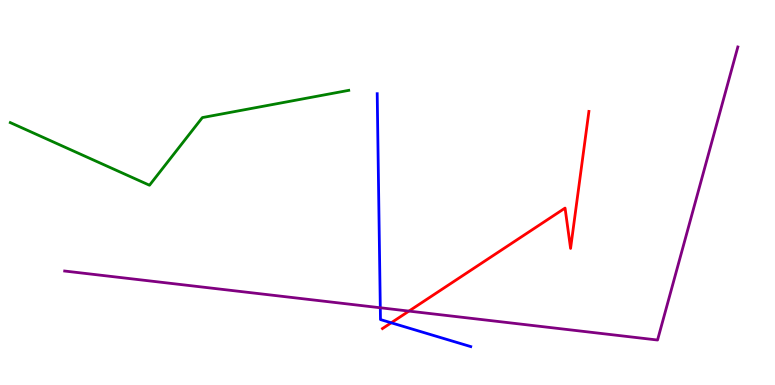[{'lines': ['blue', 'red'], 'intersections': [{'x': 5.05, 'y': 1.62}]}, {'lines': ['green', 'red'], 'intersections': []}, {'lines': ['purple', 'red'], 'intersections': [{'x': 5.28, 'y': 1.92}]}, {'lines': ['blue', 'green'], 'intersections': []}, {'lines': ['blue', 'purple'], 'intersections': [{'x': 4.91, 'y': 2.01}]}, {'lines': ['green', 'purple'], 'intersections': []}]